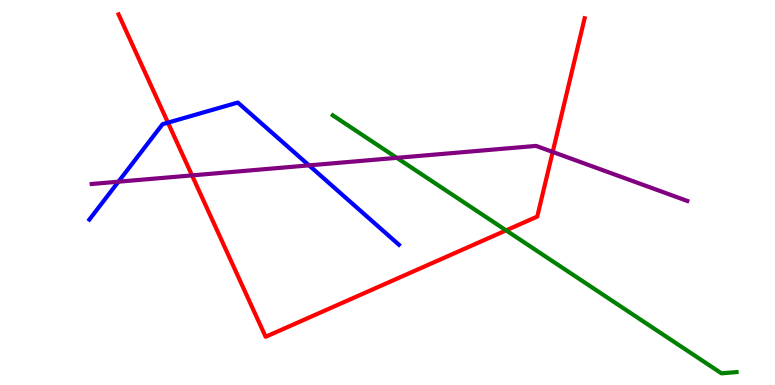[{'lines': ['blue', 'red'], 'intersections': [{'x': 2.17, 'y': 6.81}]}, {'lines': ['green', 'red'], 'intersections': [{'x': 6.53, 'y': 4.02}]}, {'lines': ['purple', 'red'], 'intersections': [{'x': 2.48, 'y': 5.44}, {'x': 7.13, 'y': 6.05}]}, {'lines': ['blue', 'green'], 'intersections': []}, {'lines': ['blue', 'purple'], 'intersections': [{'x': 1.53, 'y': 5.28}, {'x': 3.99, 'y': 5.7}]}, {'lines': ['green', 'purple'], 'intersections': [{'x': 5.12, 'y': 5.9}]}]